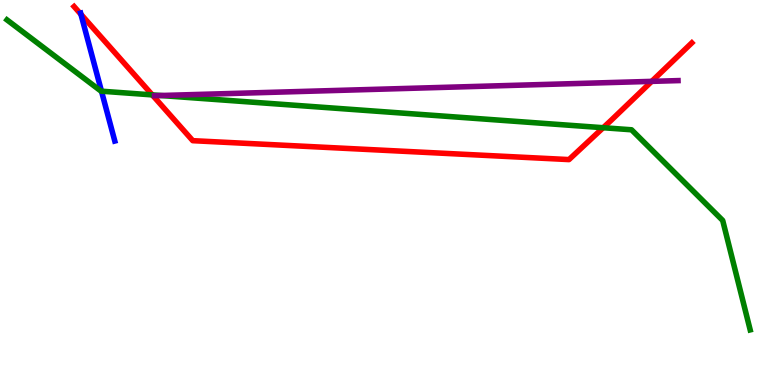[{'lines': ['blue', 'red'], 'intersections': [{'x': 1.04, 'y': 9.63}]}, {'lines': ['green', 'red'], 'intersections': [{'x': 1.96, 'y': 7.54}, {'x': 7.78, 'y': 6.68}]}, {'lines': ['purple', 'red'], 'intersections': [{'x': 8.41, 'y': 7.89}]}, {'lines': ['blue', 'green'], 'intersections': [{'x': 1.31, 'y': 7.63}]}, {'lines': ['blue', 'purple'], 'intersections': []}, {'lines': ['green', 'purple'], 'intersections': [{'x': 2.08, 'y': 7.52}]}]